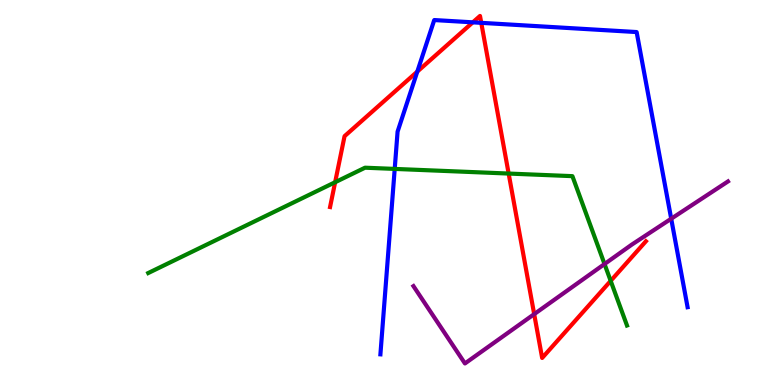[{'lines': ['blue', 'red'], 'intersections': [{'x': 5.38, 'y': 8.14}, {'x': 6.1, 'y': 9.42}, {'x': 6.21, 'y': 9.41}]}, {'lines': ['green', 'red'], 'intersections': [{'x': 4.32, 'y': 5.27}, {'x': 6.56, 'y': 5.49}, {'x': 7.88, 'y': 2.7}]}, {'lines': ['purple', 'red'], 'intersections': [{'x': 6.89, 'y': 1.84}]}, {'lines': ['blue', 'green'], 'intersections': [{'x': 5.09, 'y': 5.61}]}, {'lines': ['blue', 'purple'], 'intersections': [{'x': 8.66, 'y': 4.32}]}, {'lines': ['green', 'purple'], 'intersections': [{'x': 7.8, 'y': 3.14}]}]